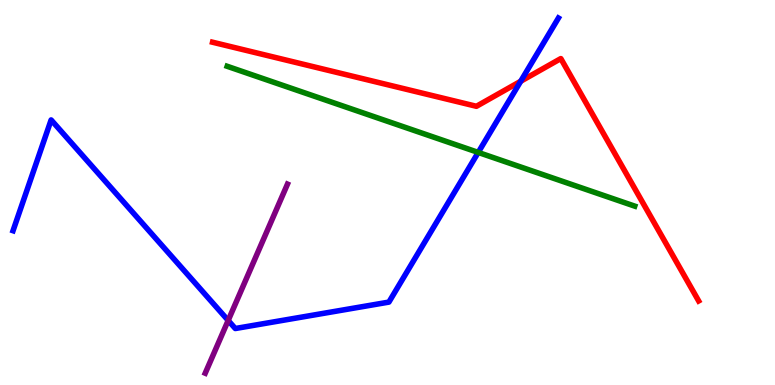[{'lines': ['blue', 'red'], 'intersections': [{'x': 6.72, 'y': 7.89}]}, {'lines': ['green', 'red'], 'intersections': []}, {'lines': ['purple', 'red'], 'intersections': []}, {'lines': ['blue', 'green'], 'intersections': [{'x': 6.17, 'y': 6.04}]}, {'lines': ['blue', 'purple'], 'intersections': [{'x': 2.94, 'y': 1.68}]}, {'lines': ['green', 'purple'], 'intersections': []}]